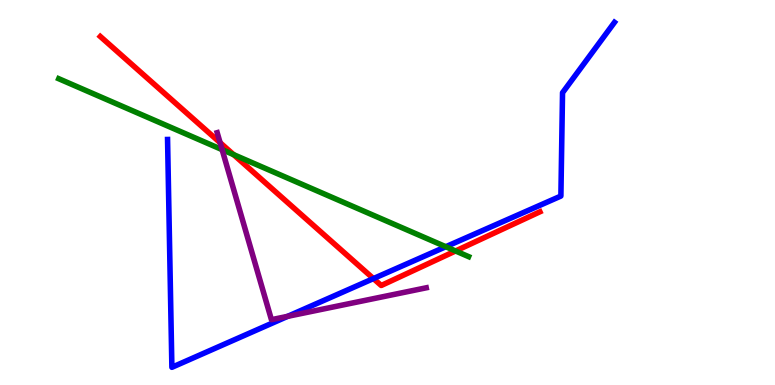[{'lines': ['blue', 'red'], 'intersections': [{'x': 4.82, 'y': 2.76}]}, {'lines': ['green', 'red'], 'intersections': [{'x': 3.01, 'y': 5.98}, {'x': 5.88, 'y': 3.48}]}, {'lines': ['purple', 'red'], 'intersections': [{'x': 2.84, 'y': 6.29}]}, {'lines': ['blue', 'green'], 'intersections': [{'x': 5.75, 'y': 3.59}]}, {'lines': ['blue', 'purple'], 'intersections': [{'x': 3.71, 'y': 1.78}]}, {'lines': ['green', 'purple'], 'intersections': [{'x': 2.87, 'y': 6.11}]}]